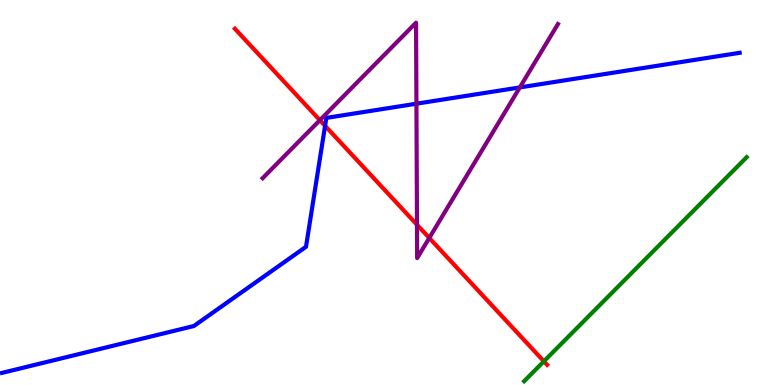[{'lines': ['blue', 'red'], 'intersections': [{'x': 4.19, 'y': 6.73}]}, {'lines': ['green', 'red'], 'intersections': [{'x': 7.02, 'y': 0.615}]}, {'lines': ['purple', 'red'], 'intersections': [{'x': 4.13, 'y': 6.88}, {'x': 5.38, 'y': 4.16}, {'x': 5.54, 'y': 3.82}]}, {'lines': ['blue', 'green'], 'intersections': []}, {'lines': ['blue', 'purple'], 'intersections': [{'x': 5.37, 'y': 7.31}, {'x': 6.71, 'y': 7.73}]}, {'lines': ['green', 'purple'], 'intersections': []}]